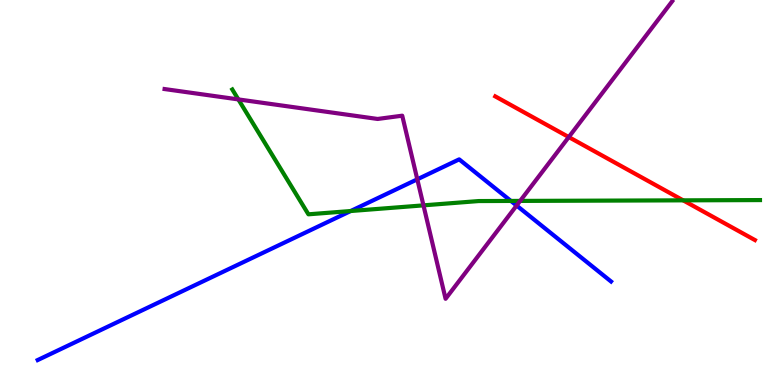[{'lines': ['blue', 'red'], 'intersections': []}, {'lines': ['green', 'red'], 'intersections': [{'x': 8.81, 'y': 4.8}]}, {'lines': ['purple', 'red'], 'intersections': [{'x': 7.34, 'y': 6.44}]}, {'lines': ['blue', 'green'], 'intersections': [{'x': 4.52, 'y': 4.52}, {'x': 6.59, 'y': 4.78}]}, {'lines': ['blue', 'purple'], 'intersections': [{'x': 5.38, 'y': 5.34}, {'x': 6.67, 'y': 4.66}]}, {'lines': ['green', 'purple'], 'intersections': [{'x': 3.08, 'y': 7.42}, {'x': 5.46, 'y': 4.67}, {'x': 6.71, 'y': 4.78}]}]